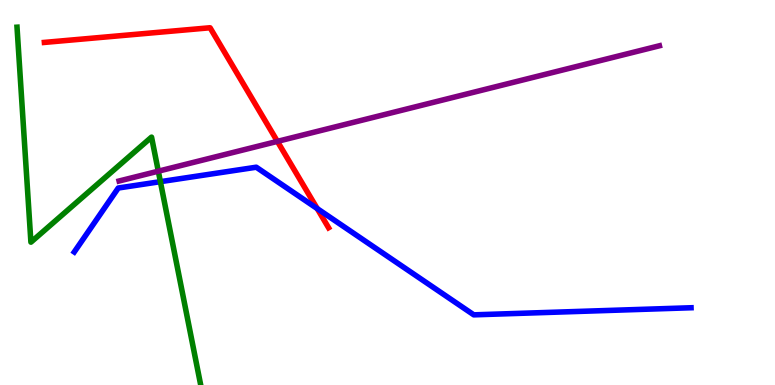[{'lines': ['blue', 'red'], 'intersections': [{'x': 4.09, 'y': 4.58}]}, {'lines': ['green', 'red'], 'intersections': []}, {'lines': ['purple', 'red'], 'intersections': [{'x': 3.58, 'y': 6.33}]}, {'lines': ['blue', 'green'], 'intersections': [{'x': 2.07, 'y': 5.28}]}, {'lines': ['blue', 'purple'], 'intersections': []}, {'lines': ['green', 'purple'], 'intersections': [{'x': 2.04, 'y': 5.55}]}]